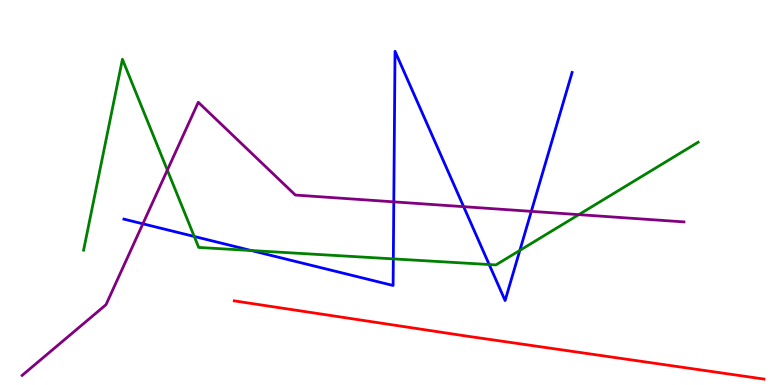[{'lines': ['blue', 'red'], 'intersections': []}, {'lines': ['green', 'red'], 'intersections': []}, {'lines': ['purple', 'red'], 'intersections': []}, {'lines': ['blue', 'green'], 'intersections': [{'x': 2.51, 'y': 3.86}, {'x': 3.24, 'y': 3.49}, {'x': 5.08, 'y': 3.28}, {'x': 6.31, 'y': 3.13}, {'x': 6.71, 'y': 3.5}]}, {'lines': ['blue', 'purple'], 'intersections': [{'x': 1.84, 'y': 4.19}, {'x': 5.08, 'y': 4.76}, {'x': 5.98, 'y': 4.63}, {'x': 6.86, 'y': 4.51}]}, {'lines': ['green', 'purple'], 'intersections': [{'x': 2.16, 'y': 5.58}, {'x': 7.47, 'y': 4.43}]}]